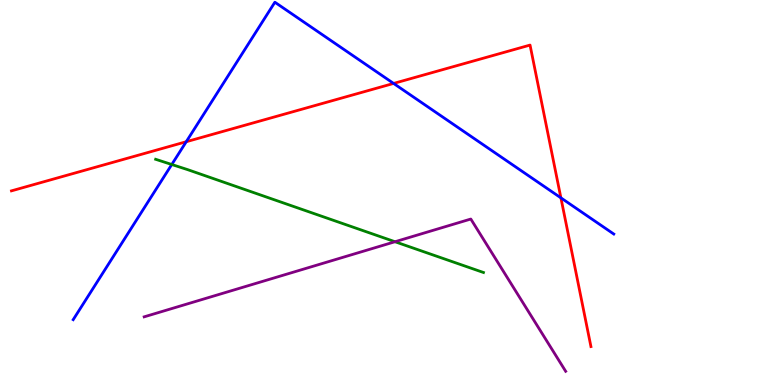[{'lines': ['blue', 'red'], 'intersections': [{'x': 2.4, 'y': 6.32}, {'x': 5.08, 'y': 7.83}, {'x': 7.24, 'y': 4.86}]}, {'lines': ['green', 'red'], 'intersections': []}, {'lines': ['purple', 'red'], 'intersections': []}, {'lines': ['blue', 'green'], 'intersections': [{'x': 2.22, 'y': 5.73}]}, {'lines': ['blue', 'purple'], 'intersections': []}, {'lines': ['green', 'purple'], 'intersections': [{'x': 5.1, 'y': 3.72}]}]